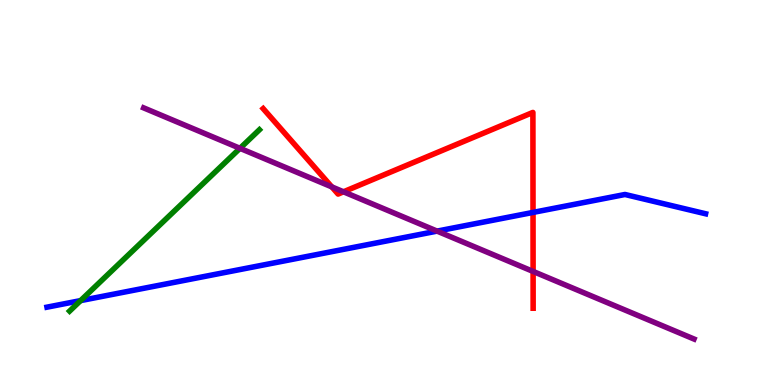[{'lines': ['blue', 'red'], 'intersections': [{'x': 6.88, 'y': 4.48}]}, {'lines': ['green', 'red'], 'intersections': []}, {'lines': ['purple', 'red'], 'intersections': [{'x': 4.28, 'y': 5.15}, {'x': 4.43, 'y': 5.02}, {'x': 6.88, 'y': 2.95}]}, {'lines': ['blue', 'green'], 'intersections': [{'x': 1.04, 'y': 2.19}]}, {'lines': ['blue', 'purple'], 'intersections': [{'x': 5.64, 'y': 4.0}]}, {'lines': ['green', 'purple'], 'intersections': [{'x': 3.1, 'y': 6.15}]}]